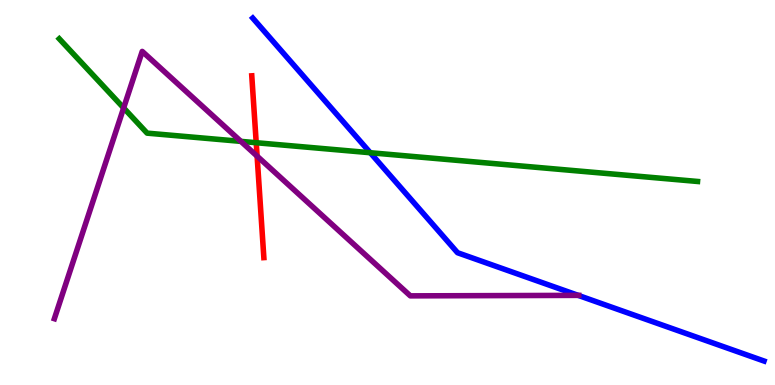[{'lines': ['blue', 'red'], 'intersections': []}, {'lines': ['green', 'red'], 'intersections': [{'x': 3.31, 'y': 6.29}]}, {'lines': ['purple', 'red'], 'intersections': [{'x': 3.32, 'y': 5.94}]}, {'lines': ['blue', 'green'], 'intersections': [{'x': 4.78, 'y': 6.03}]}, {'lines': ['blue', 'purple'], 'intersections': [{'x': 7.46, 'y': 2.33}]}, {'lines': ['green', 'purple'], 'intersections': [{'x': 1.6, 'y': 7.2}, {'x': 3.11, 'y': 6.33}]}]